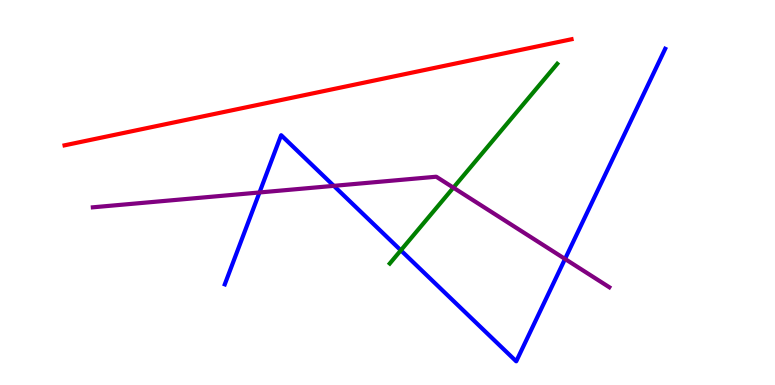[{'lines': ['blue', 'red'], 'intersections': []}, {'lines': ['green', 'red'], 'intersections': []}, {'lines': ['purple', 'red'], 'intersections': []}, {'lines': ['blue', 'green'], 'intersections': [{'x': 5.17, 'y': 3.5}]}, {'lines': ['blue', 'purple'], 'intersections': [{'x': 3.35, 'y': 5.0}, {'x': 4.31, 'y': 5.17}, {'x': 7.29, 'y': 3.27}]}, {'lines': ['green', 'purple'], 'intersections': [{'x': 5.85, 'y': 5.13}]}]